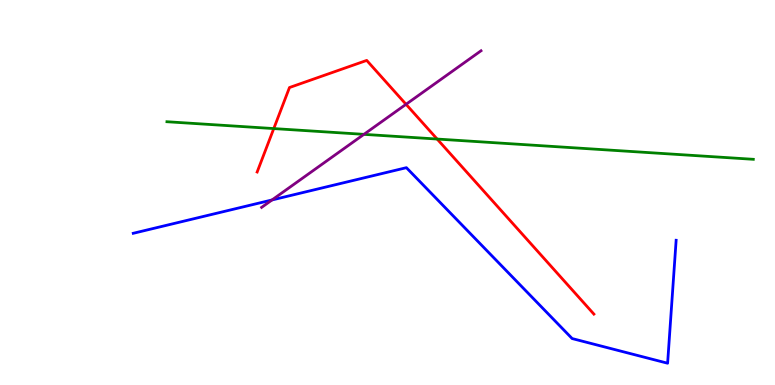[{'lines': ['blue', 'red'], 'intersections': []}, {'lines': ['green', 'red'], 'intersections': [{'x': 3.53, 'y': 6.66}, {'x': 5.64, 'y': 6.39}]}, {'lines': ['purple', 'red'], 'intersections': [{'x': 5.24, 'y': 7.29}]}, {'lines': ['blue', 'green'], 'intersections': []}, {'lines': ['blue', 'purple'], 'intersections': [{'x': 3.51, 'y': 4.81}]}, {'lines': ['green', 'purple'], 'intersections': [{'x': 4.7, 'y': 6.51}]}]